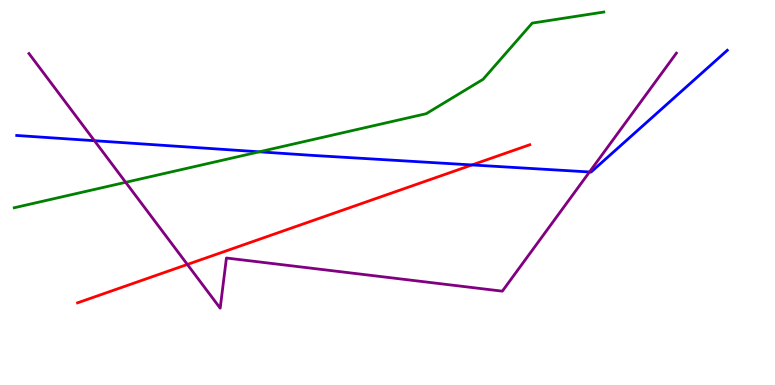[{'lines': ['blue', 'red'], 'intersections': [{'x': 6.09, 'y': 5.72}]}, {'lines': ['green', 'red'], 'intersections': []}, {'lines': ['purple', 'red'], 'intersections': [{'x': 2.42, 'y': 3.13}]}, {'lines': ['blue', 'green'], 'intersections': [{'x': 3.35, 'y': 6.06}]}, {'lines': ['blue', 'purple'], 'intersections': [{'x': 1.22, 'y': 6.35}, {'x': 7.61, 'y': 5.53}]}, {'lines': ['green', 'purple'], 'intersections': [{'x': 1.62, 'y': 5.26}]}]